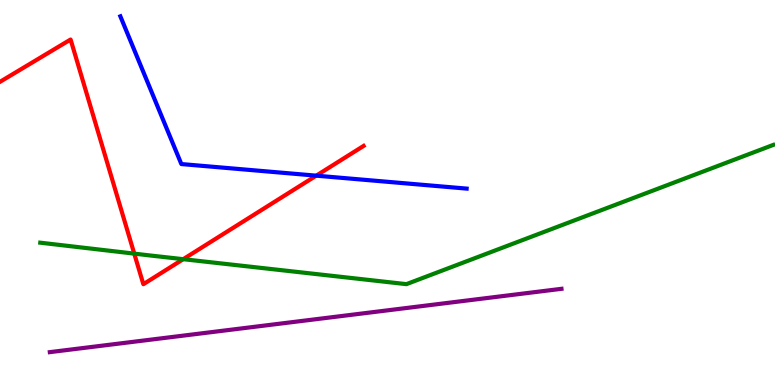[{'lines': ['blue', 'red'], 'intersections': [{'x': 4.08, 'y': 5.44}]}, {'lines': ['green', 'red'], 'intersections': [{'x': 1.73, 'y': 3.41}, {'x': 2.36, 'y': 3.27}]}, {'lines': ['purple', 'red'], 'intersections': []}, {'lines': ['blue', 'green'], 'intersections': []}, {'lines': ['blue', 'purple'], 'intersections': []}, {'lines': ['green', 'purple'], 'intersections': []}]